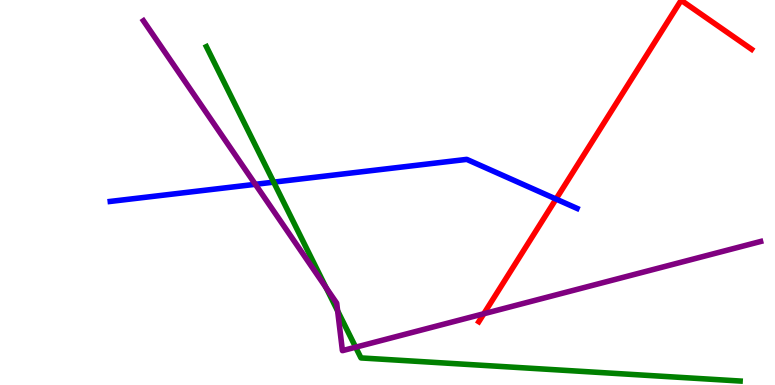[{'lines': ['blue', 'red'], 'intersections': [{'x': 7.17, 'y': 4.83}]}, {'lines': ['green', 'red'], 'intersections': []}, {'lines': ['purple', 'red'], 'intersections': [{'x': 6.24, 'y': 1.85}]}, {'lines': ['blue', 'green'], 'intersections': [{'x': 3.53, 'y': 5.27}]}, {'lines': ['blue', 'purple'], 'intersections': [{'x': 3.29, 'y': 5.21}]}, {'lines': ['green', 'purple'], 'intersections': [{'x': 4.21, 'y': 2.53}, {'x': 4.36, 'y': 1.92}, {'x': 4.59, 'y': 0.982}]}]